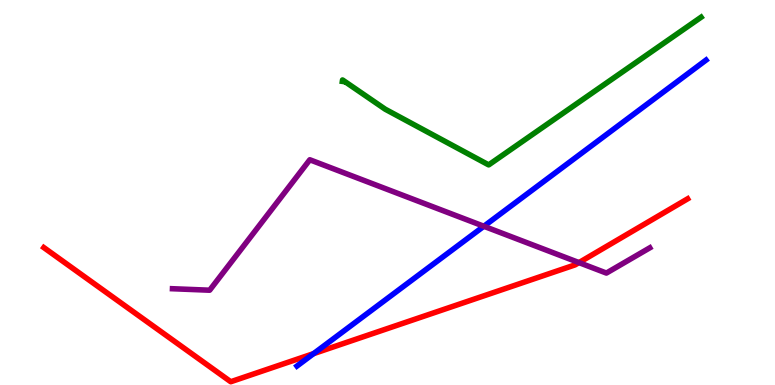[{'lines': ['blue', 'red'], 'intersections': [{'x': 4.05, 'y': 0.815}]}, {'lines': ['green', 'red'], 'intersections': []}, {'lines': ['purple', 'red'], 'intersections': [{'x': 7.47, 'y': 3.18}]}, {'lines': ['blue', 'green'], 'intersections': []}, {'lines': ['blue', 'purple'], 'intersections': [{'x': 6.24, 'y': 4.12}]}, {'lines': ['green', 'purple'], 'intersections': []}]